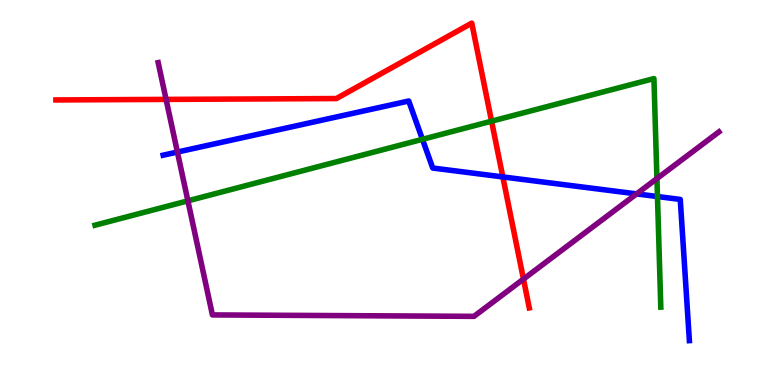[{'lines': ['blue', 'red'], 'intersections': [{'x': 6.49, 'y': 5.4}]}, {'lines': ['green', 'red'], 'intersections': [{'x': 6.34, 'y': 6.85}]}, {'lines': ['purple', 'red'], 'intersections': [{'x': 2.14, 'y': 7.42}, {'x': 6.75, 'y': 2.75}]}, {'lines': ['blue', 'green'], 'intersections': [{'x': 5.45, 'y': 6.38}, {'x': 8.48, 'y': 4.9}]}, {'lines': ['blue', 'purple'], 'intersections': [{'x': 2.29, 'y': 6.05}, {'x': 8.21, 'y': 4.96}]}, {'lines': ['green', 'purple'], 'intersections': [{'x': 2.42, 'y': 4.78}, {'x': 8.48, 'y': 5.36}]}]